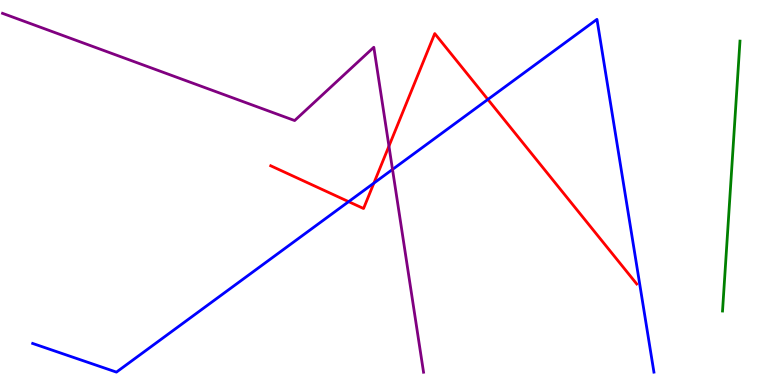[{'lines': ['blue', 'red'], 'intersections': [{'x': 4.5, 'y': 4.76}, {'x': 4.82, 'y': 5.24}, {'x': 6.3, 'y': 7.42}]}, {'lines': ['green', 'red'], 'intersections': []}, {'lines': ['purple', 'red'], 'intersections': [{'x': 5.02, 'y': 6.2}]}, {'lines': ['blue', 'green'], 'intersections': []}, {'lines': ['blue', 'purple'], 'intersections': [{'x': 5.06, 'y': 5.6}]}, {'lines': ['green', 'purple'], 'intersections': []}]